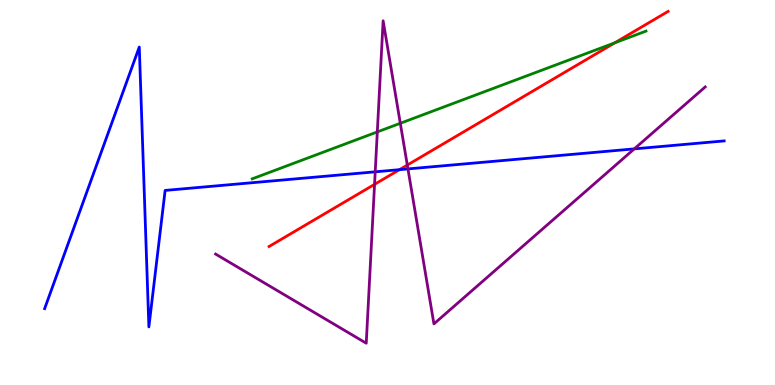[{'lines': ['blue', 'red'], 'intersections': [{'x': 5.15, 'y': 5.59}]}, {'lines': ['green', 'red'], 'intersections': [{'x': 7.93, 'y': 8.89}]}, {'lines': ['purple', 'red'], 'intersections': [{'x': 4.83, 'y': 5.21}, {'x': 5.26, 'y': 5.71}]}, {'lines': ['blue', 'green'], 'intersections': []}, {'lines': ['blue', 'purple'], 'intersections': [{'x': 4.84, 'y': 5.54}, {'x': 5.26, 'y': 5.61}, {'x': 8.18, 'y': 6.13}]}, {'lines': ['green', 'purple'], 'intersections': [{'x': 4.87, 'y': 6.57}, {'x': 5.17, 'y': 6.8}]}]